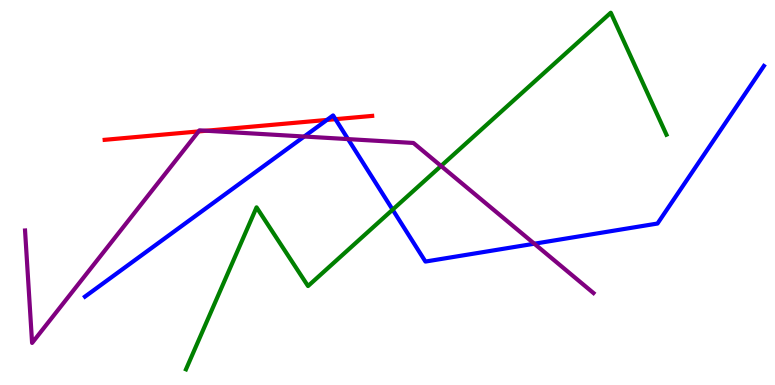[{'lines': ['blue', 'red'], 'intersections': [{'x': 4.22, 'y': 6.88}, {'x': 4.33, 'y': 6.9}]}, {'lines': ['green', 'red'], 'intersections': []}, {'lines': ['purple', 'red'], 'intersections': [{'x': 2.56, 'y': 6.59}, {'x': 2.66, 'y': 6.6}]}, {'lines': ['blue', 'green'], 'intersections': [{'x': 5.07, 'y': 4.55}]}, {'lines': ['blue', 'purple'], 'intersections': [{'x': 3.93, 'y': 6.45}, {'x': 4.49, 'y': 6.39}, {'x': 6.89, 'y': 3.67}]}, {'lines': ['green', 'purple'], 'intersections': [{'x': 5.69, 'y': 5.69}]}]